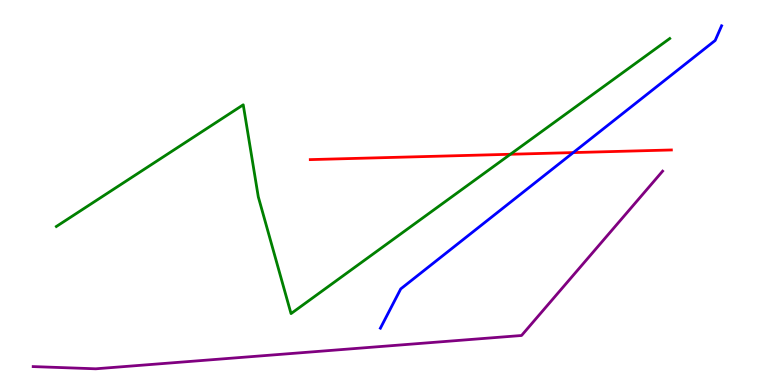[{'lines': ['blue', 'red'], 'intersections': [{'x': 7.4, 'y': 6.04}]}, {'lines': ['green', 'red'], 'intersections': [{'x': 6.59, 'y': 5.99}]}, {'lines': ['purple', 'red'], 'intersections': []}, {'lines': ['blue', 'green'], 'intersections': []}, {'lines': ['blue', 'purple'], 'intersections': []}, {'lines': ['green', 'purple'], 'intersections': []}]